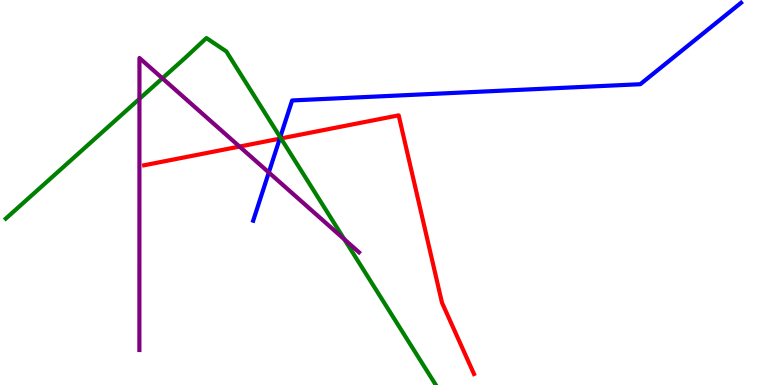[{'lines': ['blue', 'red'], 'intersections': [{'x': 3.61, 'y': 6.4}]}, {'lines': ['green', 'red'], 'intersections': [{'x': 3.63, 'y': 6.4}]}, {'lines': ['purple', 'red'], 'intersections': [{'x': 3.09, 'y': 6.19}]}, {'lines': ['blue', 'green'], 'intersections': [{'x': 3.62, 'y': 6.44}]}, {'lines': ['blue', 'purple'], 'intersections': [{'x': 3.47, 'y': 5.52}]}, {'lines': ['green', 'purple'], 'intersections': [{'x': 1.8, 'y': 7.43}, {'x': 2.1, 'y': 7.97}, {'x': 4.44, 'y': 3.78}]}]